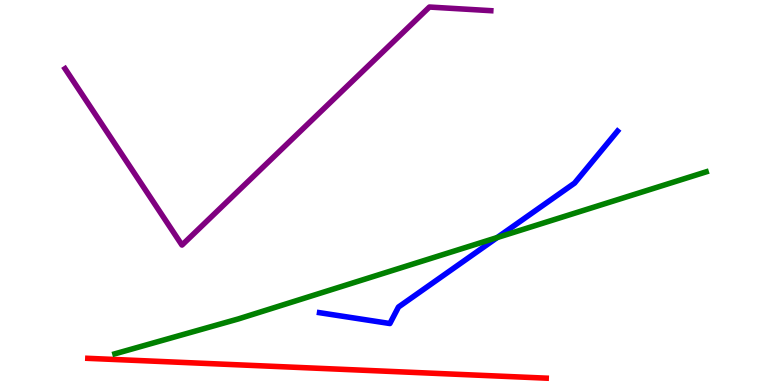[{'lines': ['blue', 'red'], 'intersections': []}, {'lines': ['green', 'red'], 'intersections': []}, {'lines': ['purple', 'red'], 'intersections': []}, {'lines': ['blue', 'green'], 'intersections': [{'x': 6.42, 'y': 3.83}]}, {'lines': ['blue', 'purple'], 'intersections': []}, {'lines': ['green', 'purple'], 'intersections': []}]